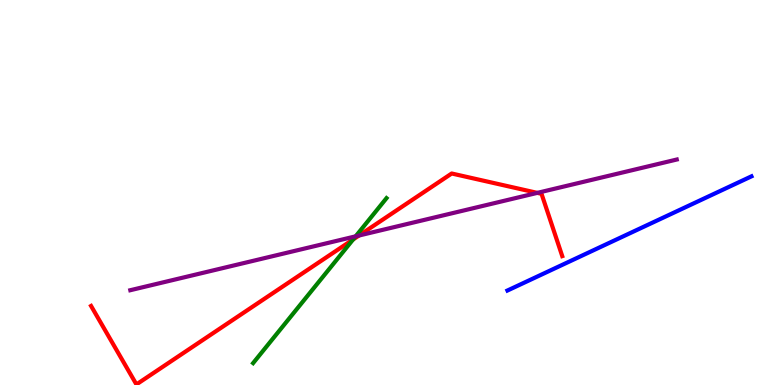[{'lines': ['blue', 'red'], 'intersections': []}, {'lines': ['green', 'red'], 'intersections': [{'x': 4.56, 'y': 3.78}]}, {'lines': ['purple', 'red'], 'intersections': [{'x': 4.63, 'y': 3.88}, {'x': 6.93, 'y': 4.99}]}, {'lines': ['blue', 'green'], 'intersections': []}, {'lines': ['blue', 'purple'], 'intersections': []}, {'lines': ['green', 'purple'], 'intersections': [{'x': 4.59, 'y': 3.86}]}]